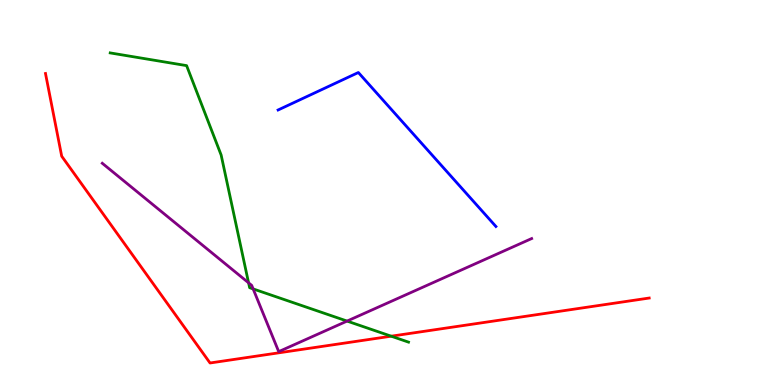[{'lines': ['blue', 'red'], 'intersections': []}, {'lines': ['green', 'red'], 'intersections': [{'x': 5.05, 'y': 1.27}]}, {'lines': ['purple', 'red'], 'intersections': []}, {'lines': ['blue', 'green'], 'intersections': []}, {'lines': ['blue', 'purple'], 'intersections': []}, {'lines': ['green', 'purple'], 'intersections': [{'x': 3.21, 'y': 2.65}, {'x': 3.27, 'y': 2.5}, {'x': 4.48, 'y': 1.66}]}]